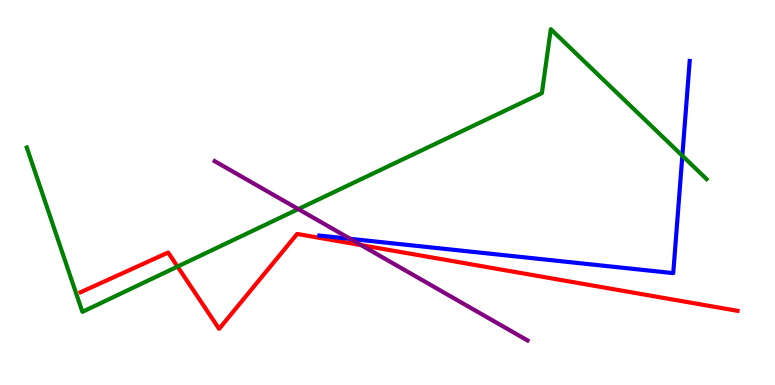[{'lines': ['blue', 'red'], 'intersections': []}, {'lines': ['green', 'red'], 'intersections': [{'x': 2.29, 'y': 3.08}]}, {'lines': ['purple', 'red'], 'intersections': [{'x': 4.66, 'y': 3.63}]}, {'lines': ['blue', 'green'], 'intersections': [{'x': 8.8, 'y': 5.95}]}, {'lines': ['blue', 'purple'], 'intersections': [{'x': 4.52, 'y': 3.8}]}, {'lines': ['green', 'purple'], 'intersections': [{'x': 3.85, 'y': 4.57}]}]